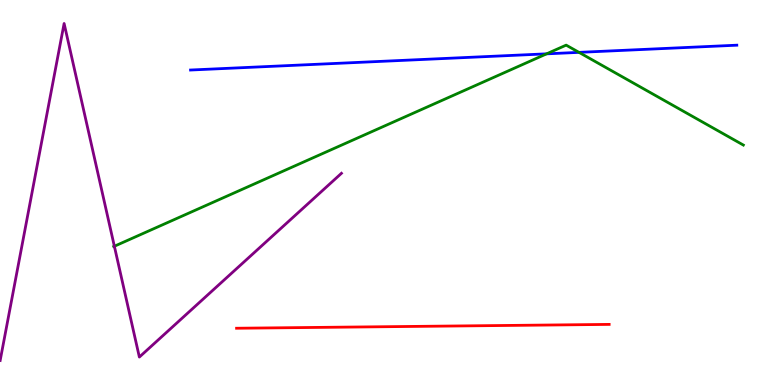[{'lines': ['blue', 'red'], 'intersections': []}, {'lines': ['green', 'red'], 'intersections': []}, {'lines': ['purple', 'red'], 'intersections': []}, {'lines': ['blue', 'green'], 'intersections': [{'x': 7.05, 'y': 8.6}, {'x': 7.47, 'y': 8.64}]}, {'lines': ['blue', 'purple'], 'intersections': []}, {'lines': ['green', 'purple'], 'intersections': [{'x': 1.48, 'y': 3.6}]}]